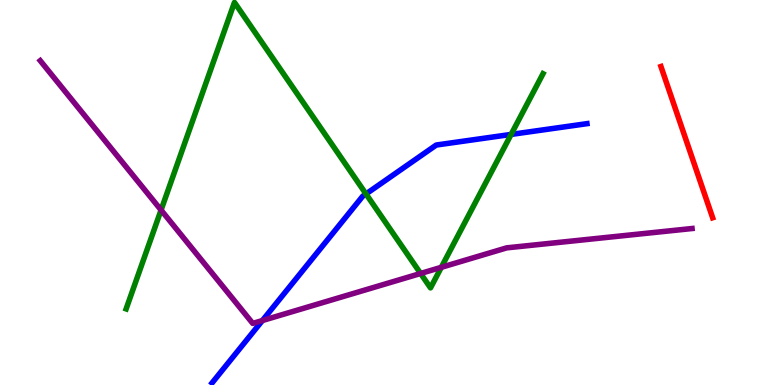[{'lines': ['blue', 'red'], 'intersections': []}, {'lines': ['green', 'red'], 'intersections': []}, {'lines': ['purple', 'red'], 'intersections': []}, {'lines': ['blue', 'green'], 'intersections': [{'x': 4.72, 'y': 4.96}, {'x': 6.6, 'y': 6.51}]}, {'lines': ['blue', 'purple'], 'intersections': [{'x': 3.39, 'y': 1.67}]}, {'lines': ['green', 'purple'], 'intersections': [{'x': 2.08, 'y': 4.54}, {'x': 5.43, 'y': 2.9}, {'x': 5.69, 'y': 3.06}]}]